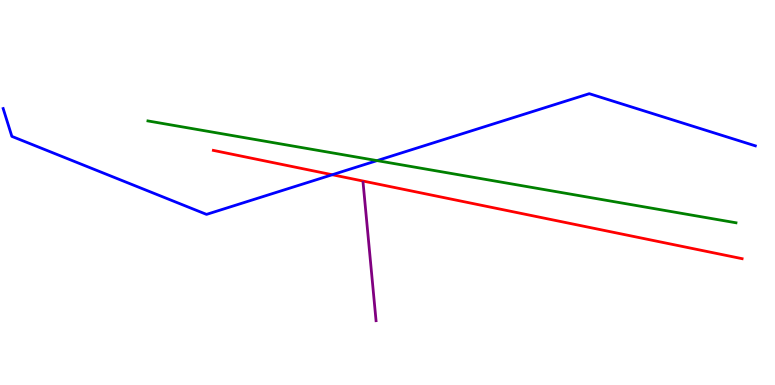[{'lines': ['blue', 'red'], 'intersections': [{'x': 4.29, 'y': 5.46}]}, {'lines': ['green', 'red'], 'intersections': []}, {'lines': ['purple', 'red'], 'intersections': []}, {'lines': ['blue', 'green'], 'intersections': [{'x': 4.87, 'y': 5.83}]}, {'lines': ['blue', 'purple'], 'intersections': []}, {'lines': ['green', 'purple'], 'intersections': []}]